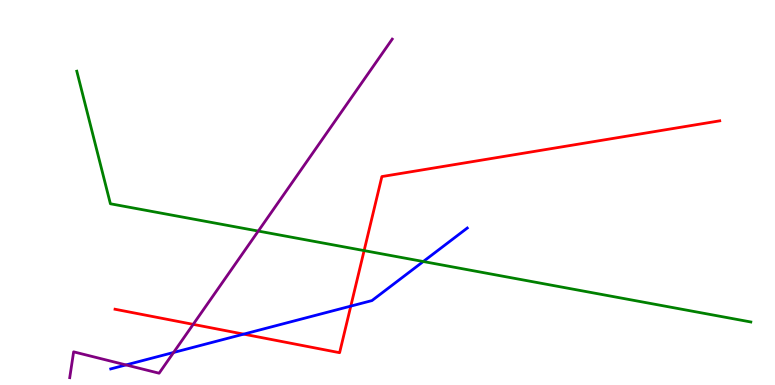[{'lines': ['blue', 'red'], 'intersections': [{'x': 3.14, 'y': 1.32}, {'x': 4.53, 'y': 2.05}]}, {'lines': ['green', 'red'], 'intersections': [{'x': 4.7, 'y': 3.49}]}, {'lines': ['purple', 'red'], 'intersections': [{'x': 2.49, 'y': 1.57}]}, {'lines': ['blue', 'green'], 'intersections': [{'x': 5.46, 'y': 3.21}]}, {'lines': ['blue', 'purple'], 'intersections': [{'x': 1.63, 'y': 0.521}, {'x': 2.24, 'y': 0.845}]}, {'lines': ['green', 'purple'], 'intersections': [{'x': 3.33, 'y': 4.0}]}]